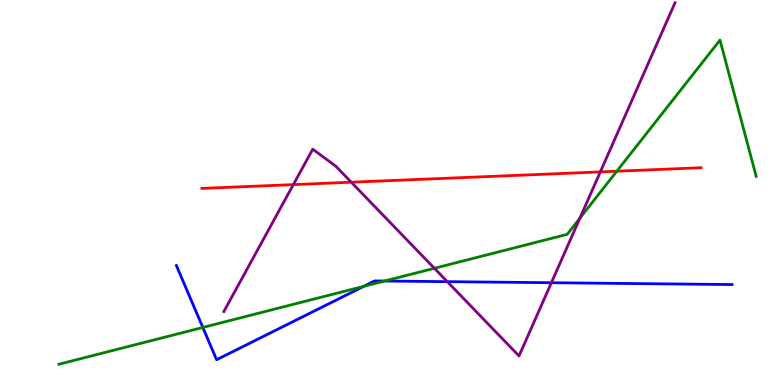[{'lines': ['blue', 'red'], 'intersections': []}, {'lines': ['green', 'red'], 'intersections': [{'x': 7.96, 'y': 5.55}]}, {'lines': ['purple', 'red'], 'intersections': [{'x': 3.79, 'y': 5.2}, {'x': 4.53, 'y': 5.27}, {'x': 7.75, 'y': 5.54}]}, {'lines': ['blue', 'green'], 'intersections': [{'x': 2.62, 'y': 1.49}, {'x': 4.69, 'y': 2.56}, {'x': 4.96, 'y': 2.7}]}, {'lines': ['blue', 'purple'], 'intersections': [{'x': 5.77, 'y': 2.68}, {'x': 7.11, 'y': 2.66}]}, {'lines': ['green', 'purple'], 'intersections': [{'x': 5.6, 'y': 3.03}, {'x': 7.48, 'y': 4.33}]}]